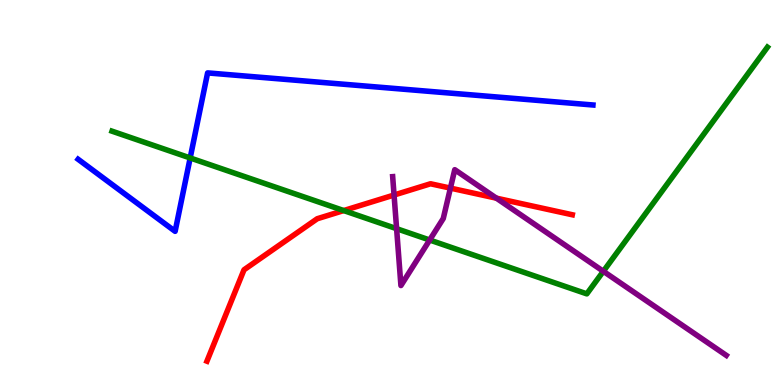[{'lines': ['blue', 'red'], 'intersections': []}, {'lines': ['green', 'red'], 'intersections': [{'x': 4.44, 'y': 4.53}]}, {'lines': ['purple', 'red'], 'intersections': [{'x': 5.08, 'y': 4.93}, {'x': 5.81, 'y': 5.11}, {'x': 6.41, 'y': 4.85}]}, {'lines': ['blue', 'green'], 'intersections': [{'x': 2.45, 'y': 5.9}]}, {'lines': ['blue', 'purple'], 'intersections': []}, {'lines': ['green', 'purple'], 'intersections': [{'x': 5.12, 'y': 4.06}, {'x': 5.54, 'y': 3.77}, {'x': 7.79, 'y': 2.95}]}]